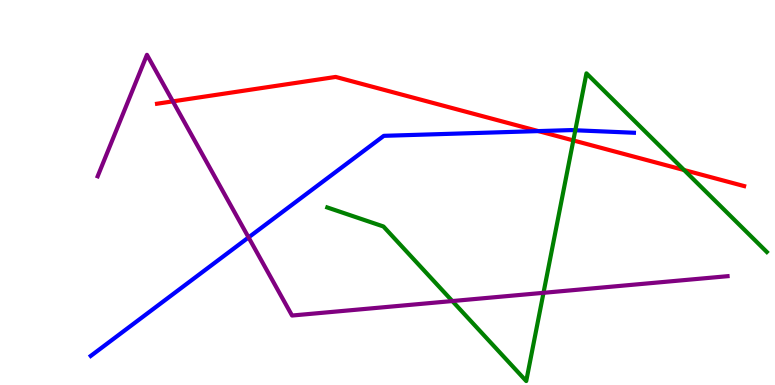[{'lines': ['blue', 'red'], 'intersections': [{'x': 6.95, 'y': 6.59}]}, {'lines': ['green', 'red'], 'intersections': [{'x': 7.4, 'y': 6.35}, {'x': 8.83, 'y': 5.58}]}, {'lines': ['purple', 'red'], 'intersections': [{'x': 2.23, 'y': 7.37}]}, {'lines': ['blue', 'green'], 'intersections': [{'x': 7.42, 'y': 6.62}]}, {'lines': ['blue', 'purple'], 'intersections': [{'x': 3.21, 'y': 3.83}]}, {'lines': ['green', 'purple'], 'intersections': [{'x': 5.84, 'y': 2.18}, {'x': 7.01, 'y': 2.39}]}]